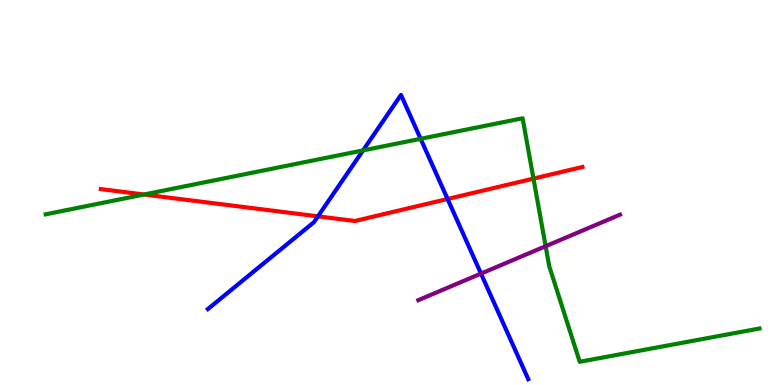[{'lines': ['blue', 'red'], 'intersections': [{'x': 4.1, 'y': 4.38}, {'x': 5.78, 'y': 4.83}]}, {'lines': ['green', 'red'], 'intersections': [{'x': 1.86, 'y': 4.95}, {'x': 6.88, 'y': 5.36}]}, {'lines': ['purple', 'red'], 'intersections': []}, {'lines': ['blue', 'green'], 'intersections': [{'x': 4.68, 'y': 6.09}, {'x': 5.43, 'y': 6.39}]}, {'lines': ['blue', 'purple'], 'intersections': [{'x': 6.21, 'y': 2.89}]}, {'lines': ['green', 'purple'], 'intersections': [{'x': 7.04, 'y': 3.61}]}]